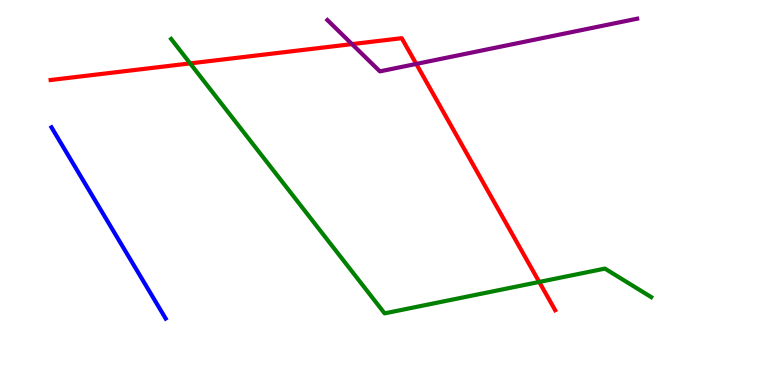[{'lines': ['blue', 'red'], 'intersections': []}, {'lines': ['green', 'red'], 'intersections': [{'x': 2.45, 'y': 8.35}, {'x': 6.96, 'y': 2.68}]}, {'lines': ['purple', 'red'], 'intersections': [{'x': 4.54, 'y': 8.85}, {'x': 5.37, 'y': 8.34}]}, {'lines': ['blue', 'green'], 'intersections': []}, {'lines': ['blue', 'purple'], 'intersections': []}, {'lines': ['green', 'purple'], 'intersections': []}]